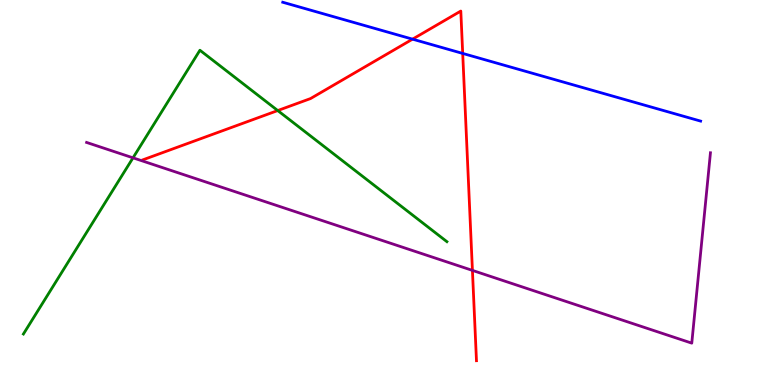[{'lines': ['blue', 'red'], 'intersections': [{'x': 5.32, 'y': 8.98}, {'x': 5.97, 'y': 8.61}]}, {'lines': ['green', 'red'], 'intersections': [{'x': 3.58, 'y': 7.13}]}, {'lines': ['purple', 'red'], 'intersections': [{'x': 6.1, 'y': 2.98}]}, {'lines': ['blue', 'green'], 'intersections': []}, {'lines': ['blue', 'purple'], 'intersections': []}, {'lines': ['green', 'purple'], 'intersections': [{'x': 1.72, 'y': 5.9}]}]